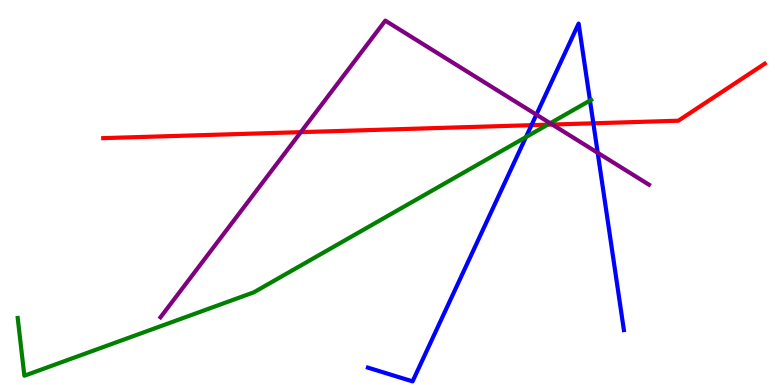[{'lines': ['blue', 'red'], 'intersections': [{'x': 6.86, 'y': 6.75}, {'x': 7.66, 'y': 6.8}]}, {'lines': ['green', 'red'], 'intersections': [{'x': 7.07, 'y': 6.76}]}, {'lines': ['purple', 'red'], 'intersections': [{'x': 3.88, 'y': 6.57}, {'x': 7.13, 'y': 6.77}]}, {'lines': ['blue', 'green'], 'intersections': [{'x': 6.79, 'y': 6.44}, {'x': 7.61, 'y': 7.39}]}, {'lines': ['blue', 'purple'], 'intersections': [{'x': 6.92, 'y': 7.02}, {'x': 7.71, 'y': 6.03}]}, {'lines': ['green', 'purple'], 'intersections': [{'x': 7.1, 'y': 6.8}]}]